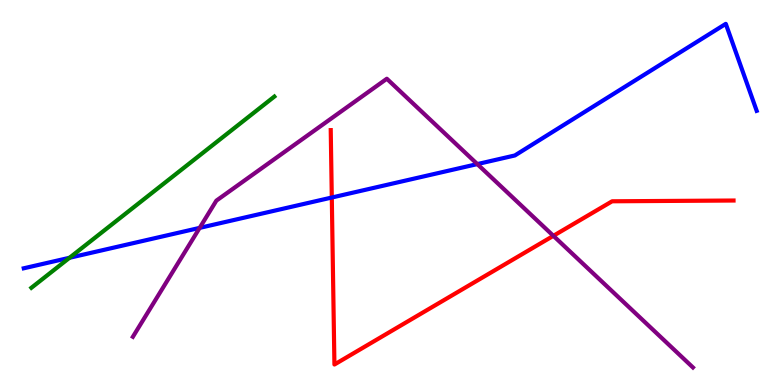[{'lines': ['blue', 'red'], 'intersections': [{'x': 4.28, 'y': 4.87}]}, {'lines': ['green', 'red'], 'intersections': []}, {'lines': ['purple', 'red'], 'intersections': [{'x': 7.14, 'y': 3.87}]}, {'lines': ['blue', 'green'], 'intersections': [{'x': 0.897, 'y': 3.3}]}, {'lines': ['blue', 'purple'], 'intersections': [{'x': 2.58, 'y': 4.08}, {'x': 6.16, 'y': 5.74}]}, {'lines': ['green', 'purple'], 'intersections': []}]